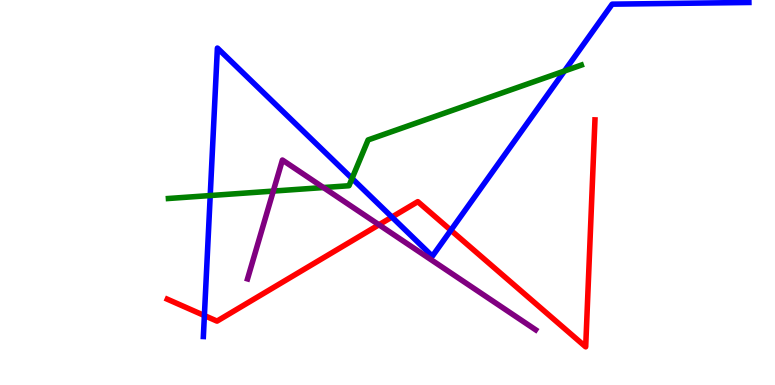[{'lines': ['blue', 'red'], 'intersections': [{'x': 2.64, 'y': 1.8}, {'x': 5.06, 'y': 4.36}, {'x': 5.82, 'y': 4.02}]}, {'lines': ['green', 'red'], 'intersections': []}, {'lines': ['purple', 'red'], 'intersections': [{'x': 4.89, 'y': 4.16}]}, {'lines': ['blue', 'green'], 'intersections': [{'x': 2.71, 'y': 4.92}, {'x': 4.54, 'y': 5.37}, {'x': 7.28, 'y': 8.16}]}, {'lines': ['blue', 'purple'], 'intersections': []}, {'lines': ['green', 'purple'], 'intersections': [{'x': 3.53, 'y': 5.04}, {'x': 4.17, 'y': 5.13}]}]